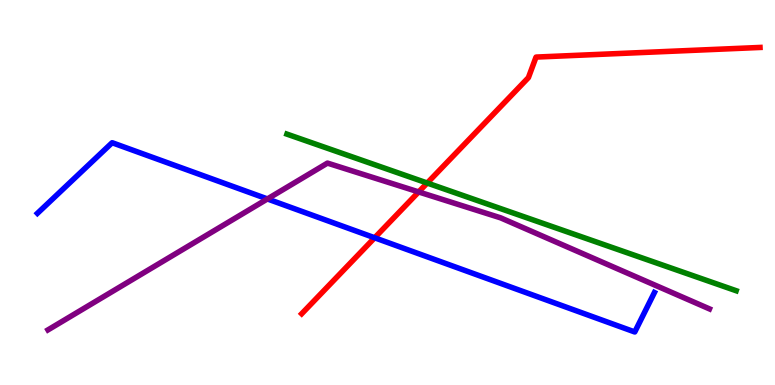[{'lines': ['blue', 'red'], 'intersections': [{'x': 4.83, 'y': 3.82}]}, {'lines': ['green', 'red'], 'intersections': [{'x': 5.51, 'y': 5.25}]}, {'lines': ['purple', 'red'], 'intersections': [{'x': 5.4, 'y': 5.01}]}, {'lines': ['blue', 'green'], 'intersections': []}, {'lines': ['blue', 'purple'], 'intersections': [{'x': 3.45, 'y': 4.83}]}, {'lines': ['green', 'purple'], 'intersections': []}]